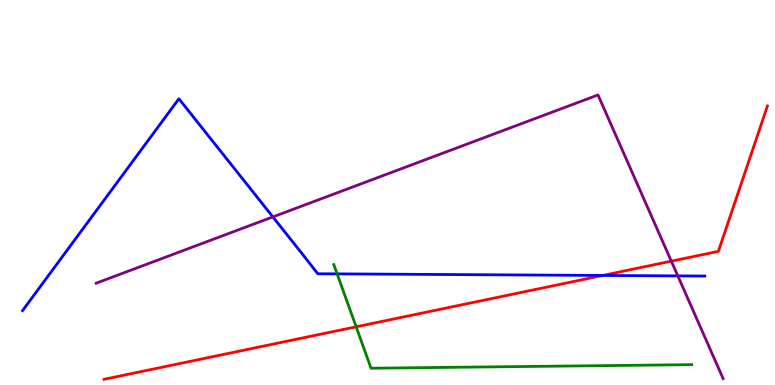[{'lines': ['blue', 'red'], 'intersections': [{'x': 7.78, 'y': 2.85}]}, {'lines': ['green', 'red'], 'intersections': [{'x': 4.6, 'y': 1.51}]}, {'lines': ['purple', 'red'], 'intersections': [{'x': 8.66, 'y': 3.22}]}, {'lines': ['blue', 'green'], 'intersections': [{'x': 4.35, 'y': 2.89}]}, {'lines': ['blue', 'purple'], 'intersections': [{'x': 3.52, 'y': 4.37}, {'x': 8.75, 'y': 2.83}]}, {'lines': ['green', 'purple'], 'intersections': []}]